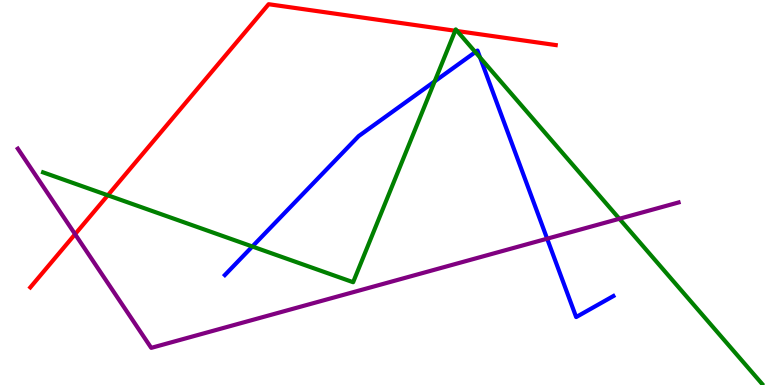[{'lines': ['blue', 'red'], 'intersections': []}, {'lines': ['green', 'red'], 'intersections': [{'x': 1.39, 'y': 4.93}, {'x': 5.87, 'y': 9.2}, {'x': 5.9, 'y': 9.19}]}, {'lines': ['purple', 'red'], 'intersections': [{'x': 0.969, 'y': 3.92}]}, {'lines': ['blue', 'green'], 'intersections': [{'x': 3.26, 'y': 3.6}, {'x': 5.61, 'y': 7.89}, {'x': 6.13, 'y': 8.65}, {'x': 6.19, 'y': 8.5}]}, {'lines': ['blue', 'purple'], 'intersections': [{'x': 7.06, 'y': 3.8}]}, {'lines': ['green', 'purple'], 'intersections': [{'x': 7.99, 'y': 4.32}]}]